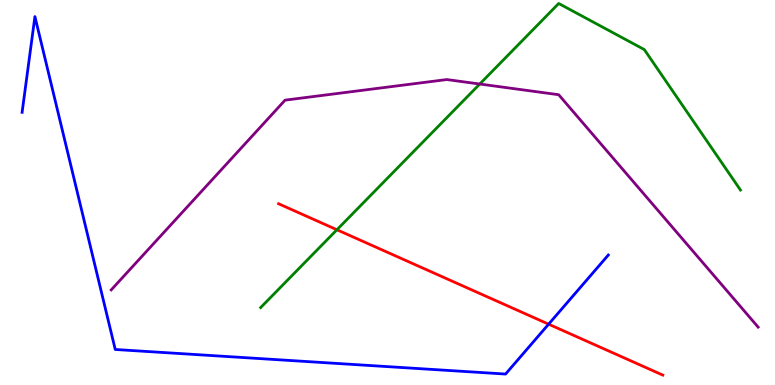[{'lines': ['blue', 'red'], 'intersections': [{'x': 7.08, 'y': 1.58}]}, {'lines': ['green', 'red'], 'intersections': [{'x': 4.35, 'y': 4.03}]}, {'lines': ['purple', 'red'], 'intersections': []}, {'lines': ['blue', 'green'], 'intersections': []}, {'lines': ['blue', 'purple'], 'intersections': []}, {'lines': ['green', 'purple'], 'intersections': [{'x': 6.19, 'y': 7.82}]}]